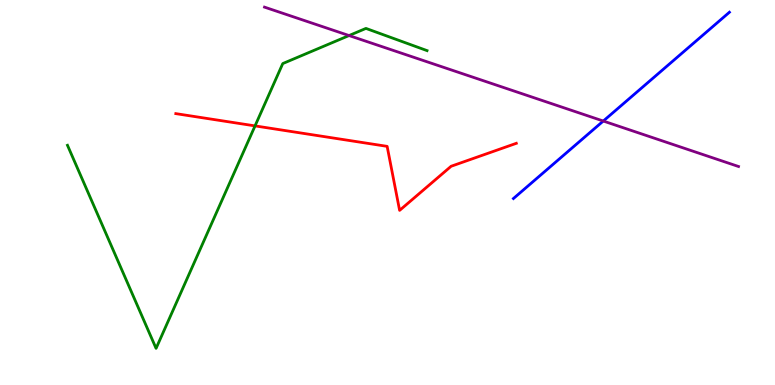[{'lines': ['blue', 'red'], 'intersections': []}, {'lines': ['green', 'red'], 'intersections': [{'x': 3.29, 'y': 6.73}]}, {'lines': ['purple', 'red'], 'intersections': []}, {'lines': ['blue', 'green'], 'intersections': []}, {'lines': ['blue', 'purple'], 'intersections': [{'x': 7.78, 'y': 6.86}]}, {'lines': ['green', 'purple'], 'intersections': [{'x': 4.5, 'y': 9.08}]}]